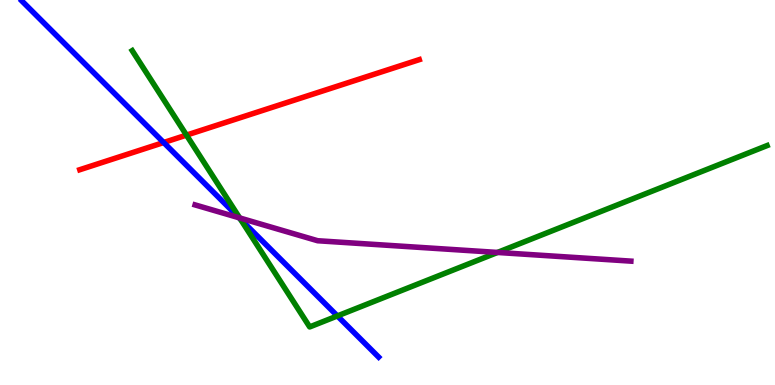[{'lines': ['blue', 'red'], 'intersections': [{'x': 2.11, 'y': 6.3}]}, {'lines': ['green', 'red'], 'intersections': [{'x': 2.41, 'y': 6.49}]}, {'lines': ['purple', 'red'], 'intersections': []}, {'lines': ['blue', 'green'], 'intersections': [{'x': 3.1, 'y': 4.31}, {'x': 4.35, 'y': 1.79}]}, {'lines': ['blue', 'purple'], 'intersections': [{'x': 3.08, 'y': 4.34}]}, {'lines': ['green', 'purple'], 'intersections': [{'x': 3.09, 'y': 4.34}, {'x': 6.42, 'y': 3.44}]}]